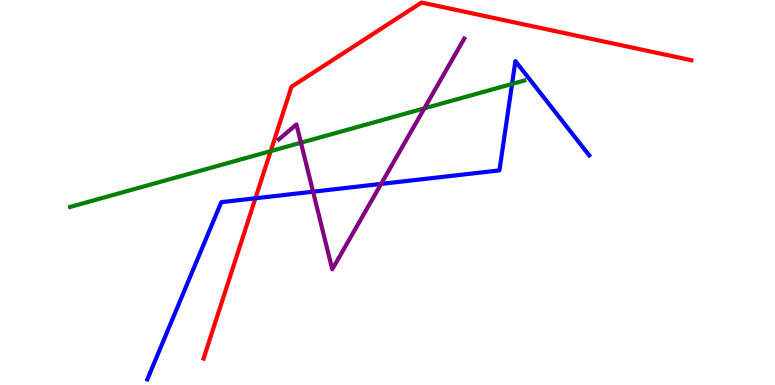[{'lines': ['blue', 'red'], 'intersections': [{'x': 3.3, 'y': 4.85}]}, {'lines': ['green', 'red'], 'intersections': [{'x': 3.49, 'y': 6.07}]}, {'lines': ['purple', 'red'], 'intersections': []}, {'lines': ['blue', 'green'], 'intersections': [{'x': 6.61, 'y': 7.82}]}, {'lines': ['blue', 'purple'], 'intersections': [{'x': 4.04, 'y': 5.02}, {'x': 4.92, 'y': 5.22}]}, {'lines': ['green', 'purple'], 'intersections': [{'x': 3.88, 'y': 6.29}, {'x': 5.48, 'y': 7.19}]}]